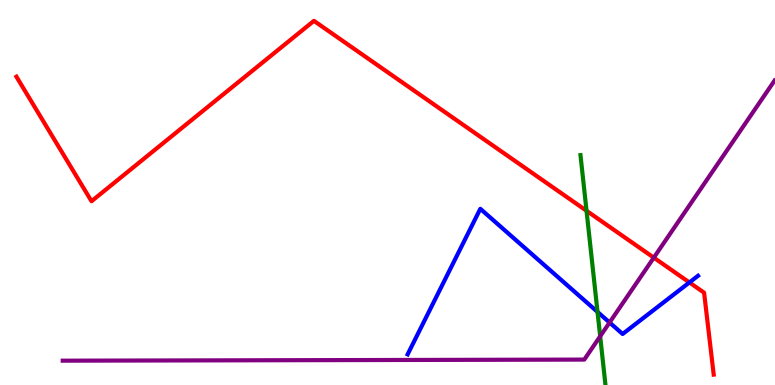[{'lines': ['blue', 'red'], 'intersections': [{'x': 8.9, 'y': 2.66}]}, {'lines': ['green', 'red'], 'intersections': [{'x': 7.57, 'y': 4.53}]}, {'lines': ['purple', 'red'], 'intersections': [{'x': 8.44, 'y': 3.31}]}, {'lines': ['blue', 'green'], 'intersections': [{'x': 7.71, 'y': 1.9}]}, {'lines': ['blue', 'purple'], 'intersections': [{'x': 7.87, 'y': 1.62}]}, {'lines': ['green', 'purple'], 'intersections': [{'x': 7.74, 'y': 1.27}]}]